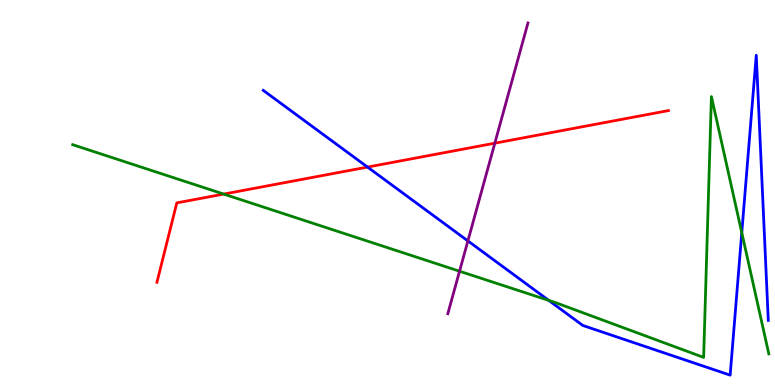[{'lines': ['blue', 'red'], 'intersections': [{'x': 4.74, 'y': 5.66}]}, {'lines': ['green', 'red'], 'intersections': [{'x': 2.89, 'y': 4.96}]}, {'lines': ['purple', 'red'], 'intersections': [{'x': 6.38, 'y': 6.28}]}, {'lines': ['blue', 'green'], 'intersections': [{'x': 7.08, 'y': 2.2}, {'x': 9.57, 'y': 3.96}]}, {'lines': ['blue', 'purple'], 'intersections': [{'x': 6.04, 'y': 3.74}]}, {'lines': ['green', 'purple'], 'intersections': [{'x': 5.93, 'y': 2.96}]}]